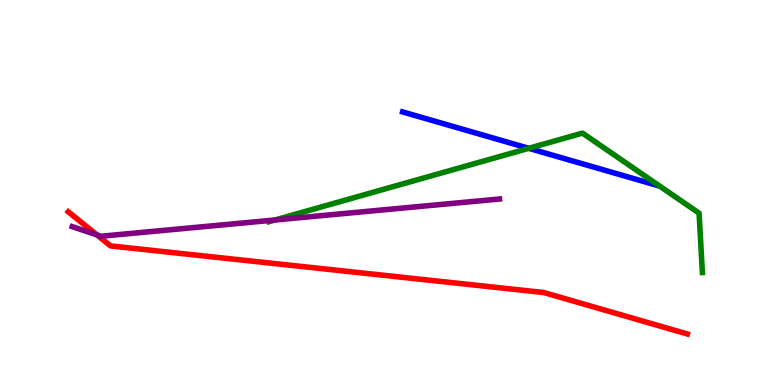[{'lines': ['blue', 'red'], 'intersections': []}, {'lines': ['green', 'red'], 'intersections': []}, {'lines': ['purple', 'red'], 'intersections': [{'x': 1.25, 'y': 3.9}]}, {'lines': ['blue', 'green'], 'intersections': [{'x': 6.82, 'y': 6.15}]}, {'lines': ['blue', 'purple'], 'intersections': []}, {'lines': ['green', 'purple'], 'intersections': [{'x': 3.55, 'y': 4.29}]}]